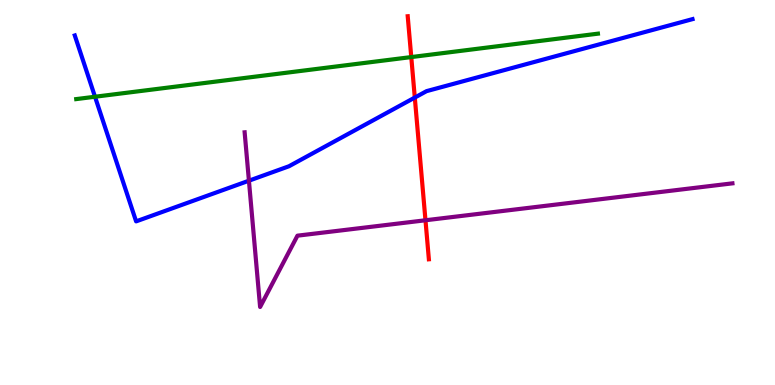[{'lines': ['blue', 'red'], 'intersections': [{'x': 5.35, 'y': 7.47}]}, {'lines': ['green', 'red'], 'intersections': [{'x': 5.31, 'y': 8.52}]}, {'lines': ['purple', 'red'], 'intersections': [{'x': 5.49, 'y': 4.28}]}, {'lines': ['blue', 'green'], 'intersections': [{'x': 1.23, 'y': 7.49}]}, {'lines': ['blue', 'purple'], 'intersections': [{'x': 3.21, 'y': 5.31}]}, {'lines': ['green', 'purple'], 'intersections': []}]